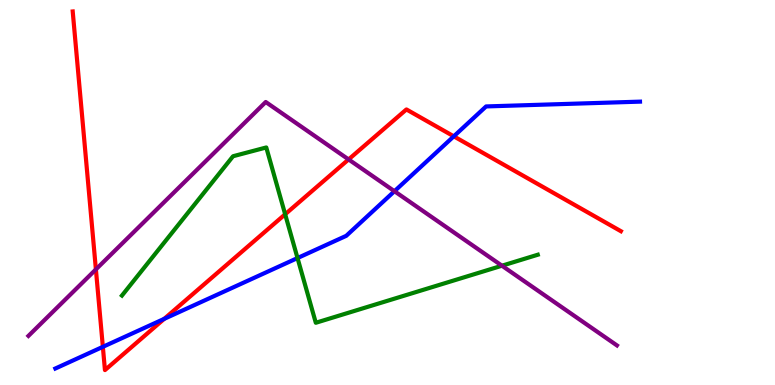[{'lines': ['blue', 'red'], 'intersections': [{'x': 1.33, 'y': 0.991}, {'x': 2.12, 'y': 1.72}, {'x': 5.86, 'y': 6.46}]}, {'lines': ['green', 'red'], 'intersections': [{'x': 3.68, 'y': 4.43}]}, {'lines': ['purple', 'red'], 'intersections': [{'x': 1.24, 'y': 3.0}, {'x': 4.5, 'y': 5.86}]}, {'lines': ['blue', 'green'], 'intersections': [{'x': 3.84, 'y': 3.3}]}, {'lines': ['blue', 'purple'], 'intersections': [{'x': 5.09, 'y': 5.03}]}, {'lines': ['green', 'purple'], 'intersections': [{'x': 6.48, 'y': 3.1}]}]